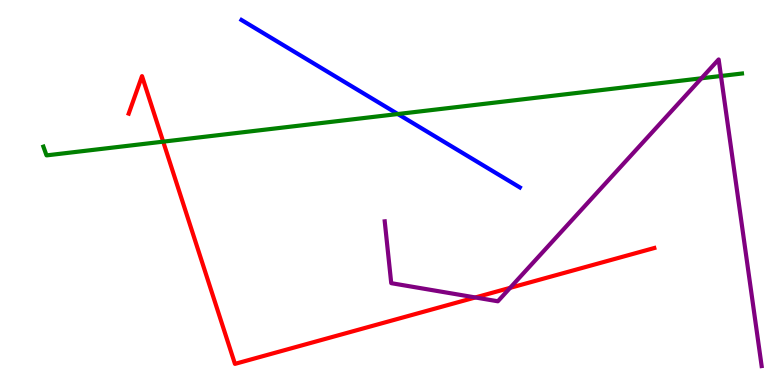[{'lines': ['blue', 'red'], 'intersections': []}, {'lines': ['green', 'red'], 'intersections': [{'x': 2.11, 'y': 6.32}]}, {'lines': ['purple', 'red'], 'intersections': [{'x': 6.13, 'y': 2.27}, {'x': 6.58, 'y': 2.52}]}, {'lines': ['blue', 'green'], 'intersections': [{'x': 5.13, 'y': 7.04}]}, {'lines': ['blue', 'purple'], 'intersections': []}, {'lines': ['green', 'purple'], 'intersections': [{'x': 9.05, 'y': 7.97}, {'x': 9.3, 'y': 8.03}]}]